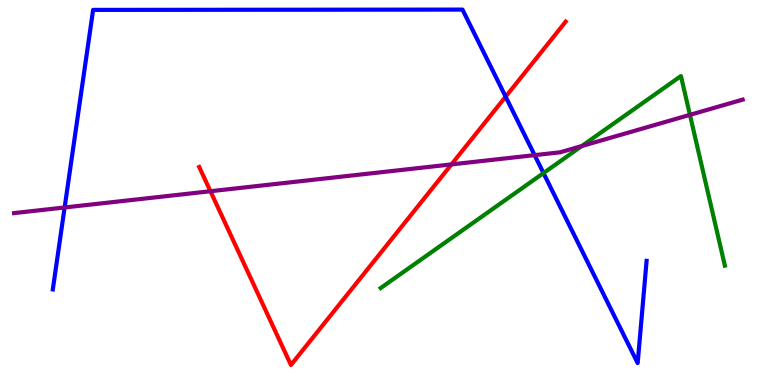[{'lines': ['blue', 'red'], 'intersections': [{'x': 6.52, 'y': 7.49}]}, {'lines': ['green', 'red'], 'intersections': []}, {'lines': ['purple', 'red'], 'intersections': [{'x': 2.72, 'y': 5.03}, {'x': 5.83, 'y': 5.73}]}, {'lines': ['blue', 'green'], 'intersections': [{'x': 7.01, 'y': 5.5}]}, {'lines': ['blue', 'purple'], 'intersections': [{'x': 0.834, 'y': 4.61}, {'x': 6.9, 'y': 5.97}]}, {'lines': ['green', 'purple'], 'intersections': [{'x': 7.51, 'y': 6.21}, {'x': 8.9, 'y': 7.02}]}]